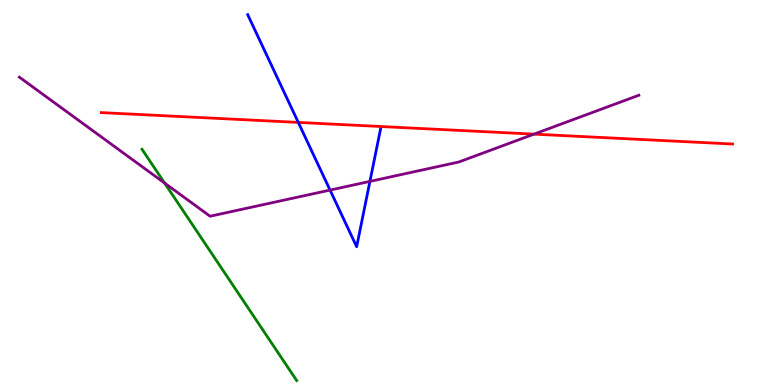[{'lines': ['blue', 'red'], 'intersections': [{'x': 3.85, 'y': 6.82}]}, {'lines': ['green', 'red'], 'intersections': []}, {'lines': ['purple', 'red'], 'intersections': [{'x': 6.89, 'y': 6.52}]}, {'lines': ['blue', 'green'], 'intersections': []}, {'lines': ['blue', 'purple'], 'intersections': [{'x': 4.26, 'y': 5.06}, {'x': 4.77, 'y': 5.29}]}, {'lines': ['green', 'purple'], 'intersections': [{'x': 2.12, 'y': 5.25}]}]